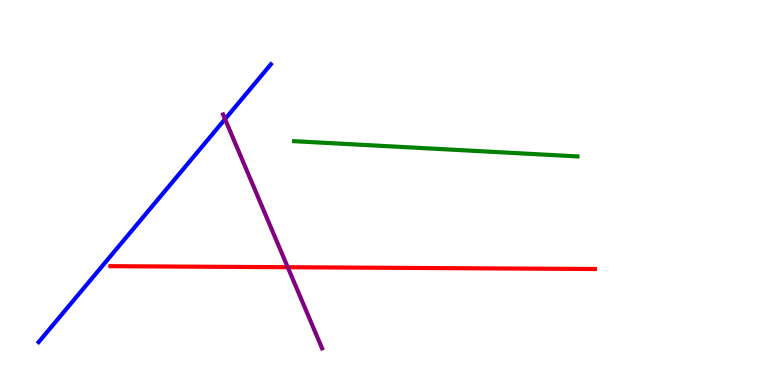[{'lines': ['blue', 'red'], 'intersections': []}, {'lines': ['green', 'red'], 'intersections': []}, {'lines': ['purple', 'red'], 'intersections': [{'x': 3.71, 'y': 3.06}]}, {'lines': ['blue', 'green'], 'intersections': []}, {'lines': ['blue', 'purple'], 'intersections': [{'x': 2.9, 'y': 6.91}]}, {'lines': ['green', 'purple'], 'intersections': []}]